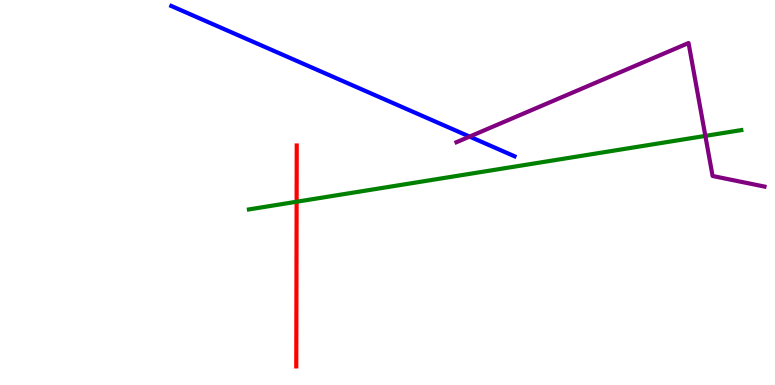[{'lines': ['blue', 'red'], 'intersections': []}, {'lines': ['green', 'red'], 'intersections': [{'x': 3.83, 'y': 4.76}]}, {'lines': ['purple', 'red'], 'intersections': []}, {'lines': ['blue', 'green'], 'intersections': []}, {'lines': ['blue', 'purple'], 'intersections': [{'x': 6.06, 'y': 6.45}]}, {'lines': ['green', 'purple'], 'intersections': [{'x': 9.1, 'y': 6.47}]}]